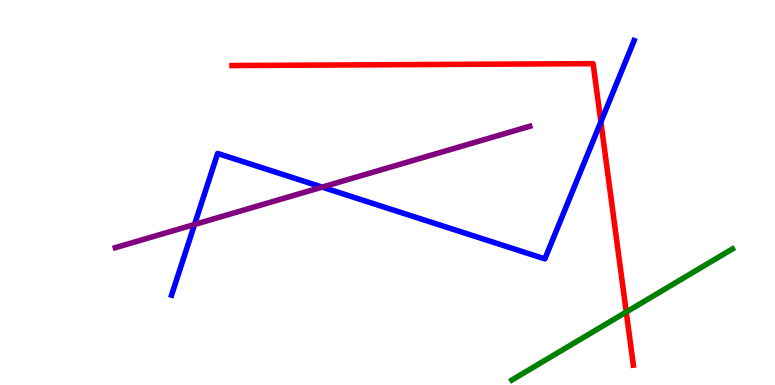[{'lines': ['blue', 'red'], 'intersections': [{'x': 7.75, 'y': 6.83}]}, {'lines': ['green', 'red'], 'intersections': [{'x': 8.08, 'y': 1.9}]}, {'lines': ['purple', 'red'], 'intersections': []}, {'lines': ['blue', 'green'], 'intersections': []}, {'lines': ['blue', 'purple'], 'intersections': [{'x': 2.51, 'y': 4.17}, {'x': 4.16, 'y': 5.14}]}, {'lines': ['green', 'purple'], 'intersections': []}]